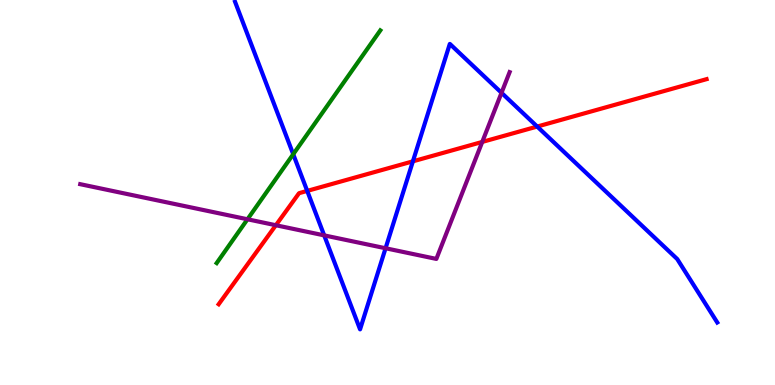[{'lines': ['blue', 'red'], 'intersections': [{'x': 3.96, 'y': 5.04}, {'x': 5.33, 'y': 5.81}, {'x': 6.93, 'y': 6.71}]}, {'lines': ['green', 'red'], 'intersections': []}, {'lines': ['purple', 'red'], 'intersections': [{'x': 3.56, 'y': 4.15}, {'x': 6.22, 'y': 6.31}]}, {'lines': ['blue', 'green'], 'intersections': [{'x': 3.78, 'y': 5.99}]}, {'lines': ['blue', 'purple'], 'intersections': [{'x': 4.18, 'y': 3.89}, {'x': 4.98, 'y': 3.55}, {'x': 6.47, 'y': 7.59}]}, {'lines': ['green', 'purple'], 'intersections': [{'x': 3.19, 'y': 4.3}]}]